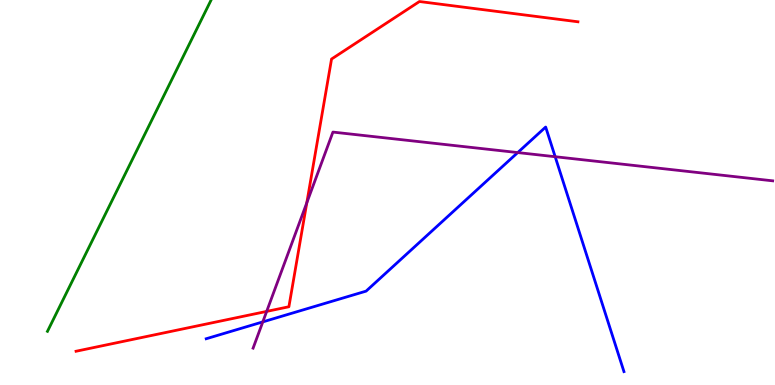[{'lines': ['blue', 'red'], 'intersections': []}, {'lines': ['green', 'red'], 'intersections': []}, {'lines': ['purple', 'red'], 'intersections': [{'x': 3.44, 'y': 1.91}, {'x': 3.96, 'y': 4.73}]}, {'lines': ['blue', 'green'], 'intersections': []}, {'lines': ['blue', 'purple'], 'intersections': [{'x': 3.39, 'y': 1.64}, {'x': 6.68, 'y': 6.04}, {'x': 7.16, 'y': 5.93}]}, {'lines': ['green', 'purple'], 'intersections': []}]